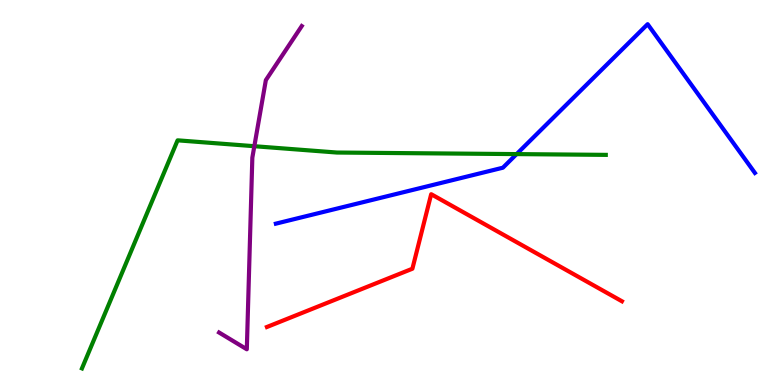[{'lines': ['blue', 'red'], 'intersections': []}, {'lines': ['green', 'red'], 'intersections': []}, {'lines': ['purple', 'red'], 'intersections': []}, {'lines': ['blue', 'green'], 'intersections': [{'x': 6.67, 'y': 6.0}]}, {'lines': ['blue', 'purple'], 'intersections': []}, {'lines': ['green', 'purple'], 'intersections': [{'x': 3.28, 'y': 6.2}]}]